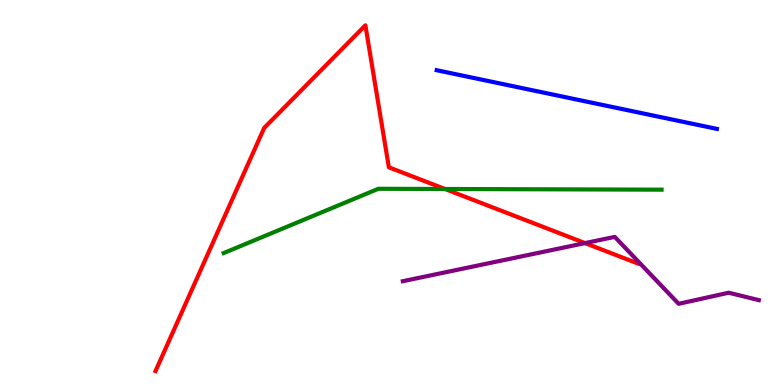[{'lines': ['blue', 'red'], 'intersections': []}, {'lines': ['green', 'red'], 'intersections': [{'x': 5.74, 'y': 5.09}]}, {'lines': ['purple', 'red'], 'intersections': [{'x': 7.55, 'y': 3.69}]}, {'lines': ['blue', 'green'], 'intersections': []}, {'lines': ['blue', 'purple'], 'intersections': []}, {'lines': ['green', 'purple'], 'intersections': []}]